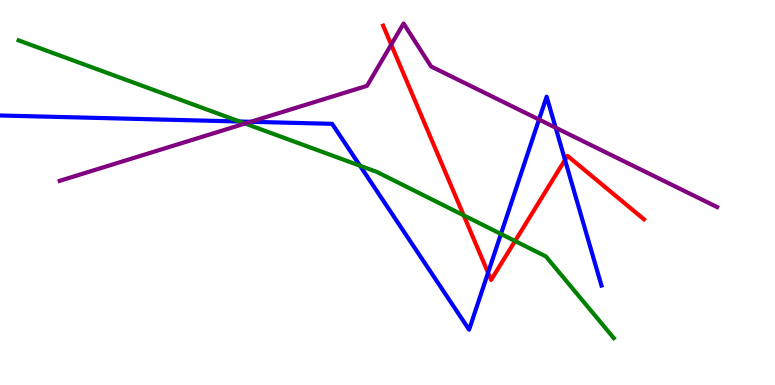[{'lines': ['blue', 'red'], 'intersections': [{'x': 6.3, 'y': 2.92}, {'x': 7.29, 'y': 5.85}]}, {'lines': ['green', 'red'], 'intersections': [{'x': 5.98, 'y': 4.41}, {'x': 6.65, 'y': 3.74}]}, {'lines': ['purple', 'red'], 'intersections': [{'x': 5.05, 'y': 8.84}]}, {'lines': ['blue', 'green'], 'intersections': [{'x': 3.09, 'y': 6.84}, {'x': 4.65, 'y': 5.7}, {'x': 6.46, 'y': 3.92}]}, {'lines': ['blue', 'purple'], 'intersections': [{'x': 3.24, 'y': 6.84}, {'x': 6.96, 'y': 6.9}, {'x': 7.17, 'y': 6.68}]}, {'lines': ['green', 'purple'], 'intersections': [{'x': 3.16, 'y': 6.79}]}]